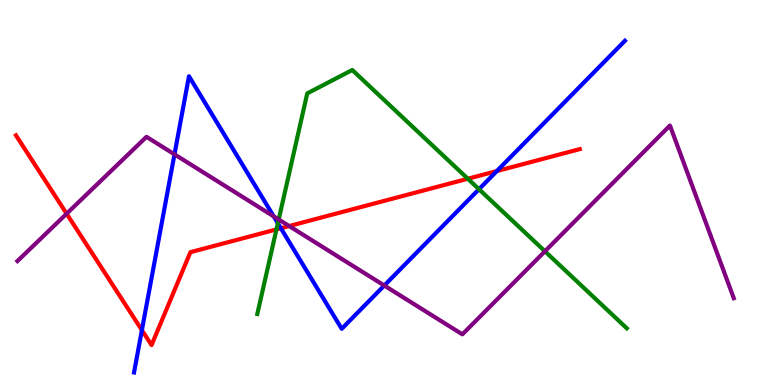[{'lines': ['blue', 'red'], 'intersections': [{'x': 1.83, 'y': 1.42}, {'x': 3.62, 'y': 4.07}, {'x': 6.41, 'y': 5.56}]}, {'lines': ['green', 'red'], 'intersections': [{'x': 3.57, 'y': 4.04}, {'x': 6.04, 'y': 5.36}]}, {'lines': ['purple', 'red'], 'intersections': [{'x': 0.86, 'y': 4.45}, {'x': 3.73, 'y': 4.13}]}, {'lines': ['blue', 'green'], 'intersections': [{'x': 3.59, 'y': 4.2}, {'x': 6.18, 'y': 5.09}]}, {'lines': ['blue', 'purple'], 'intersections': [{'x': 2.25, 'y': 5.99}, {'x': 3.53, 'y': 4.38}, {'x': 4.96, 'y': 2.58}]}, {'lines': ['green', 'purple'], 'intersections': [{'x': 3.6, 'y': 4.3}, {'x': 7.03, 'y': 3.47}]}]